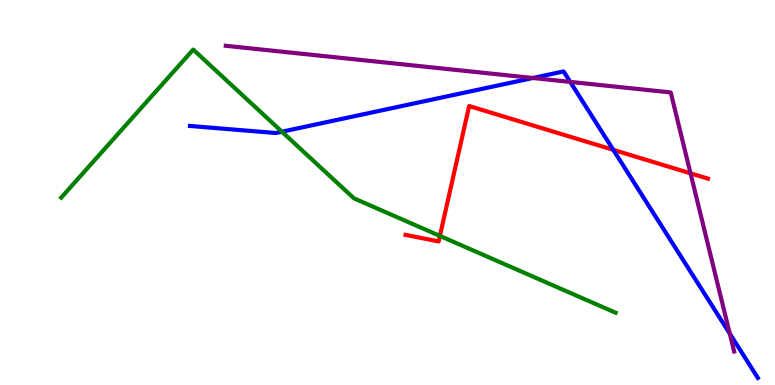[{'lines': ['blue', 'red'], 'intersections': [{'x': 7.91, 'y': 6.11}]}, {'lines': ['green', 'red'], 'intersections': [{'x': 5.68, 'y': 3.87}]}, {'lines': ['purple', 'red'], 'intersections': [{'x': 8.91, 'y': 5.5}]}, {'lines': ['blue', 'green'], 'intersections': [{'x': 3.64, 'y': 6.58}]}, {'lines': ['blue', 'purple'], 'intersections': [{'x': 6.88, 'y': 7.97}, {'x': 7.36, 'y': 7.87}, {'x': 9.42, 'y': 1.33}]}, {'lines': ['green', 'purple'], 'intersections': []}]